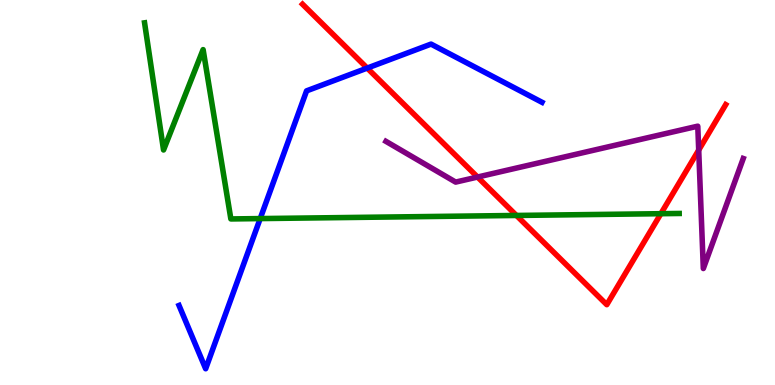[{'lines': ['blue', 'red'], 'intersections': [{'x': 4.74, 'y': 8.23}]}, {'lines': ['green', 'red'], 'intersections': [{'x': 6.66, 'y': 4.4}, {'x': 8.53, 'y': 4.45}]}, {'lines': ['purple', 'red'], 'intersections': [{'x': 6.16, 'y': 5.4}, {'x': 9.02, 'y': 6.1}]}, {'lines': ['blue', 'green'], 'intersections': [{'x': 3.36, 'y': 4.32}]}, {'lines': ['blue', 'purple'], 'intersections': []}, {'lines': ['green', 'purple'], 'intersections': []}]